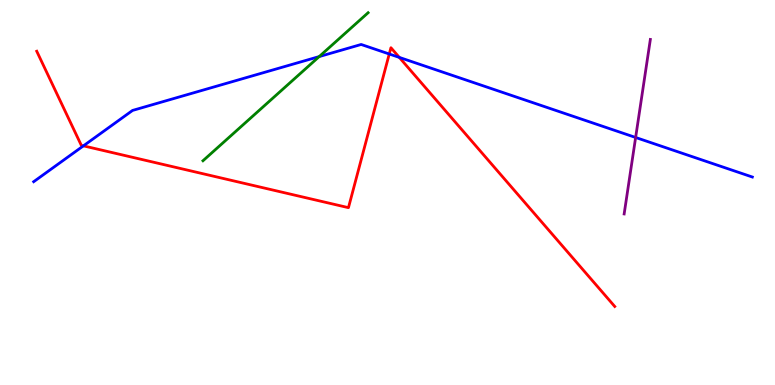[{'lines': ['blue', 'red'], 'intersections': [{'x': 1.08, 'y': 6.21}, {'x': 5.02, 'y': 8.6}, {'x': 5.15, 'y': 8.51}]}, {'lines': ['green', 'red'], 'intersections': []}, {'lines': ['purple', 'red'], 'intersections': []}, {'lines': ['blue', 'green'], 'intersections': [{'x': 4.12, 'y': 8.53}]}, {'lines': ['blue', 'purple'], 'intersections': [{'x': 8.2, 'y': 6.43}]}, {'lines': ['green', 'purple'], 'intersections': []}]